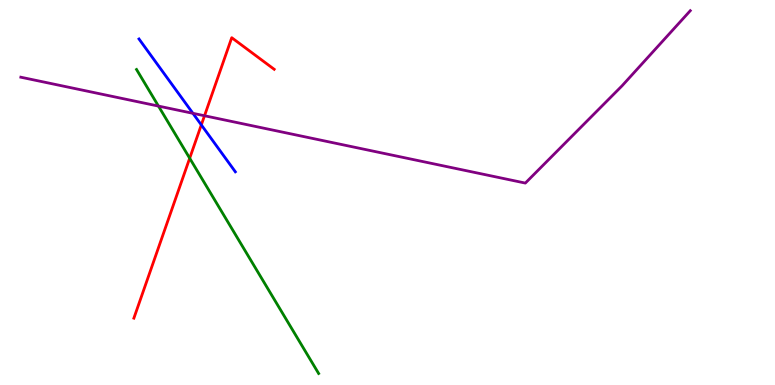[{'lines': ['blue', 'red'], 'intersections': [{'x': 2.6, 'y': 6.76}]}, {'lines': ['green', 'red'], 'intersections': [{'x': 2.45, 'y': 5.89}]}, {'lines': ['purple', 'red'], 'intersections': [{'x': 2.64, 'y': 6.99}]}, {'lines': ['blue', 'green'], 'intersections': []}, {'lines': ['blue', 'purple'], 'intersections': [{'x': 2.49, 'y': 7.06}]}, {'lines': ['green', 'purple'], 'intersections': [{'x': 2.04, 'y': 7.24}]}]